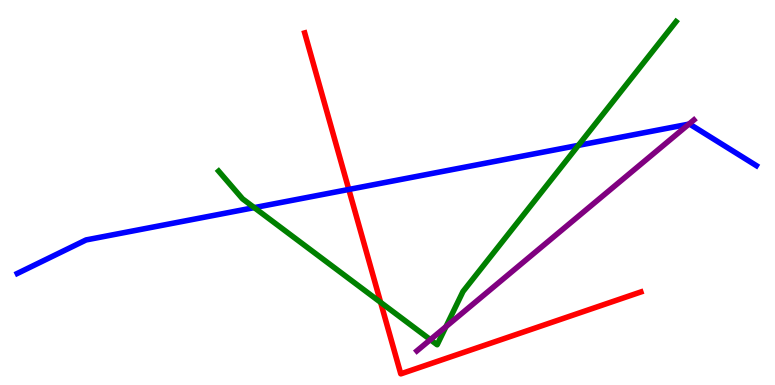[{'lines': ['blue', 'red'], 'intersections': [{'x': 4.5, 'y': 5.08}]}, {'lines': ['green', 'red'], 'intersections': [{'x': 4.91, 'y': 2.15}]}, {'lines': ['purple', 'red'], 'intersections': []}, {'lines': ['blue', 'green'], 'intersections': [{'x': 3.28, 'y': 4.61}, {'x': 7.46, 'y': 6.22}]}, {'lines': ['blue', 'purple'], 'intersections': [{'x': 8.89, 'y': 6.78}]}, {'lines': ['green', 'purple'], 'intersections': [{'x': 5.55, 'y': 1.18}, {'x': 5.75, 'y': 1.52}]}]